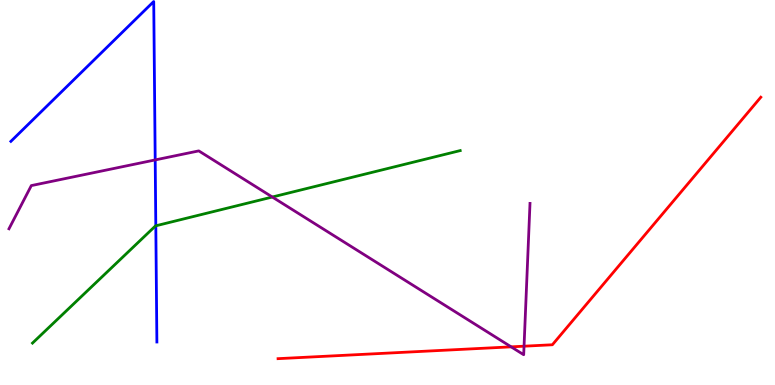[{'lines': ['blue', 'red'], 'intersections': []}, {'lines': ['green', 'red'], 'intersections': []}, {'lines': ['purple', 'red'], 'intersections': [{'x': 6.6, 'y': 0.991}, {'x': 6.76, 'y': 1.01}]}, {'lines': ['blue', 'green'], 'intersections': [{'x': 2.01, 'y': 4.13}]}, {'lines': ['blue', 'purple'], 'intersections': [{'x': 2.0, 'y': 5.85}]}, {'lines': ['green', 'purple'], 'intersections': [{'x': 3.51, 'y': 4.88}]}]